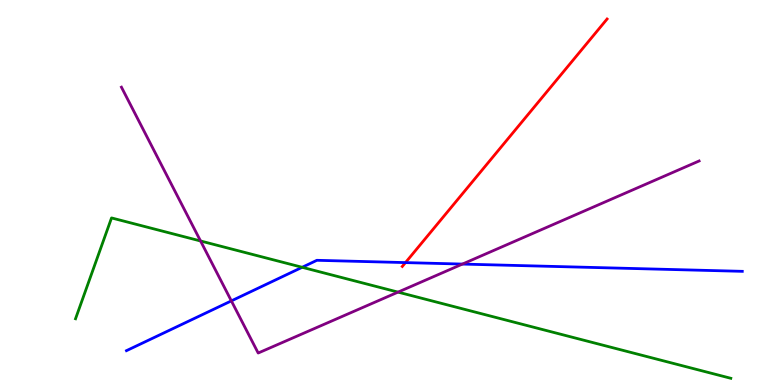[{'lines': ['blue', 'red'], 'intersections': [{'x': 5.23, 'y': 3.18}]}, {'lines': ['green', 'red'], 'intersections': []}, {'lines': ['purple', 'red'], 'intersections': []}, {'lines': ['blue', 'green'], 'intersections': [{'x': 3.9, 'y': 3.06}]}, {'lines': ['blue', 'purple'], 'intersections': [{'x': 2.99, 'y': 2.18}, {'x': 5.97, 'y': 3.14}]}, {'lines': ['green', 'purple'], 'intersections': [{'x': 2.59, 'y': 3.74}, {'x': 5.14, 'y': 2.41}]}]